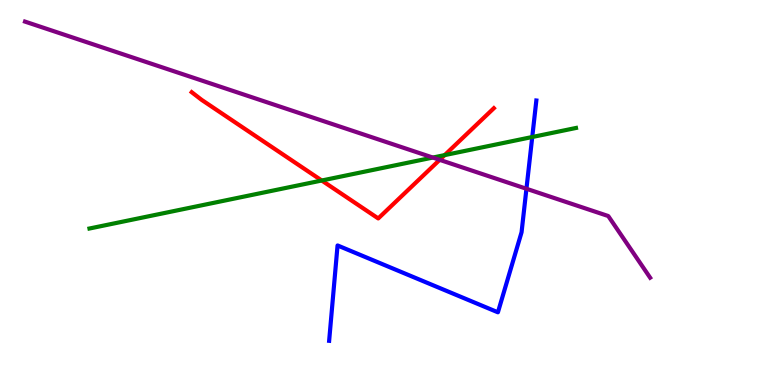[{'lines': ['blue', 'red'], 'intersections': []}, {'lines': ['green', 'red'], 'intersections': [{'x': 4.15, 'y': 5.31}, {'x': 5.74, 'y': 5.97}]}, {'lines': ['purple', 'red'], 'intersections': [{'x': 5.67, 'y': 5.85}]}, {'lines': ['blue', 'green'], 'intersections': [{'x': 6.87, 'y': 6.44}]}, {'lines': ['blue', 'purple'], 'intersections': [{'x': 6.79, 'y': 5.1}]}, {'lines': ['green', 'purple'], 'intersections': [{'x': 5.58, 'y': 5.91}]}]